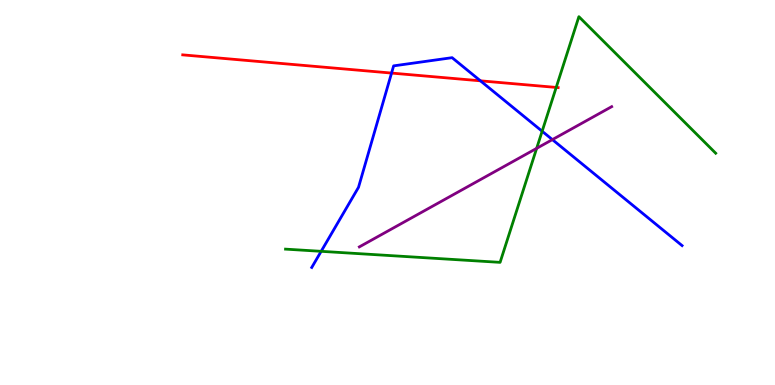[{'lines': ['blue', 'red'], 'intersections': [{'x': 5.05, 'y': 8.1}, {'x': 6.2, 'y': 7.9}]}, {'lines': ['green', 'red'], 'intersections': [{'x': 7.18, 'y': 7.73}]}, {'lines': ['purple', 'red'], 'intersections': []}, {'lines': ['blue', 'green'], 'intersections': [{'x': 4.14, 'y': 3.47}, {'x': 7.0, 'y': 6.59}]}, {'lines': ['blue', 'purple'], 'intersections': [{'x': 7.13, 'y': 6.37}]}, {'lines': ['green', 'purple'], 'intersections': [{'x': 6.92, 'y': 6.15}]}]